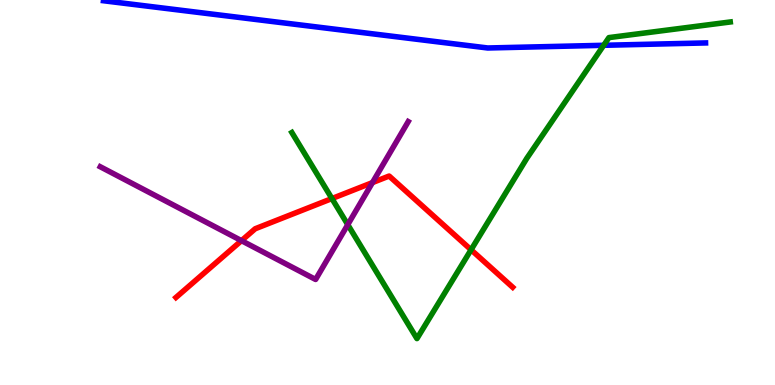[{'lines': ['blue', 'red'], 'intersections': []}, {'lines': ['green', 'red'], 'intersections': [{'x': 4.28, 'y': 4.84}, {'x': 6.08, 'y': 3.51}]}, {'lines': ['purple', 'red'], 'intersections': [{'x': 3.12, 'y': 3.75}, {'x': 4.81, 'y': 5.26}]}, {'lines': ['blue', 'green'], 'intersections': [{'x': 7.79, 'y': 8.82}]}, {'lines': ['blue', 'purple'], 'intersections': []}, {'lines': ['green', 'purple'], 'intersections': [{'x': 4.49, 'y': 4.16}]}]